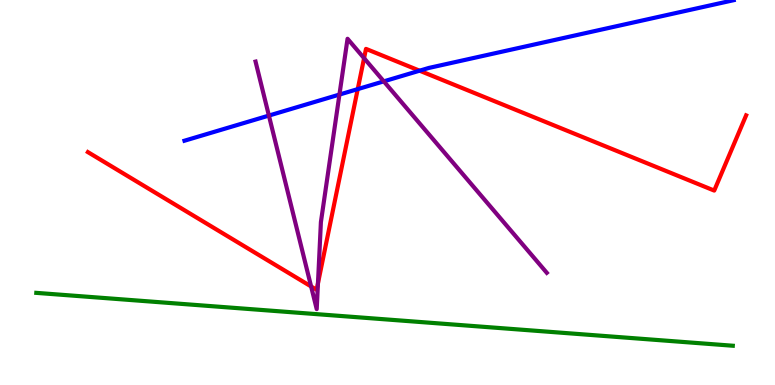[{'lines': ['blue', 'red'], 'intersections': [{'x': 4.62, 'y': 7.69}, {'x': 5.41, 'y': 8.16}]}, {'lines': ['green', 'red'], 'intersections': []}, {'lines': ['purple', 'red'], 'intersections': [{'x': 4.01, 'y': 2.56}, {'x': 4.1, 'y': 2.64}, {'x': 4.7, 'y': 8.49}]}, {'lines': ['blue', 'green'], 'intersections': []}, {'lines': ['blue', 'purple'], 'intersections': [{'x': 3.47, 'y': 7.0}, {'x': 4.38, 'y': 7.54}, {'x': 4.95, 'y': 7.89}]}, {'lines': ['green', 'purple'], 'intersections': []}]